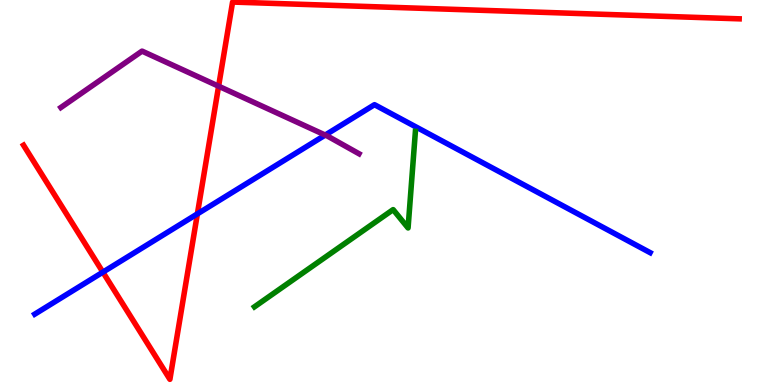[{'lines': ['blue', 'red'], 'intersections': [{'x': 1.33, 'y': 2.93}, {'x': 2.55, 'y': 4.44}]}, {'lines': ['green', 'red'], 'intersections': []}, {'lines': ['purple', 'red'], 'intersections': [{'x': 2.82, 'y': 7.76}]}, {'lines': ['blue', 'green'], 'intersections': []}, {'lines': ['blue', 'purple'], 'intersections': [{'x': 4.2, 'y': 6.49}]}, {'lines': ['green', 'purple'], 'intersections': []}]